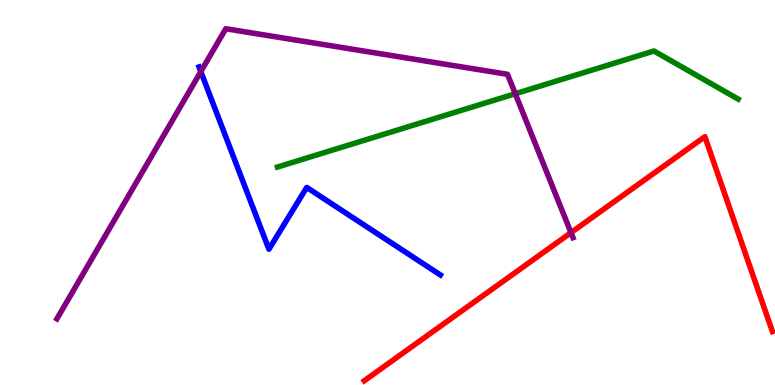[{'lines': ['blue', 'red'], 'intersections': []}, {'lines': ['green', 'red'], 'intersections': []}, {'lines': ['purple', 'red'], 'intersections': [{'x': 7.37, 'y': 3.96}]}, {'lines': ['blue', 'green'], 'intersections': []}, {'lines': ['blue', 'purple'], 'intersections': [{'x': 2.59, 'y': 8.14}]}, {'lines': ['green', 'purple'], 'intersections': [{'x': 6.65, 'y': 7.57}]}]